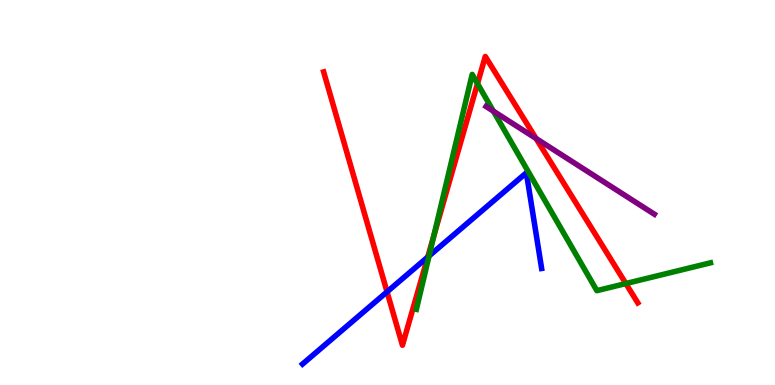[{'lines': ['blue', 'red'], 'intersections': [{'x': 4.99, 'y': 2.42}, {'x': 5.52, 'y': 3.32}]}, {'lines': ['green', 'red'], 'intersections': [{'x': 5.6, 'y': 3.87}, {'x': 6.16, 'y': 7.83}, {'x': 8.08, 'y': 2.64}]}, {'lines': ['purple', 'red'], 'intersections': [{'x': 6.92, 'y': 6.4}]}, {'lines': ['blue', 'green'], 'intersections': [{'x': 5.54, 'y': 3.35}]}, {'lines': ['blue', 'purple'], 'intersections': []}, {'lines': ['green', 'purple'], 'intersections': [{'x': 6.37, 'y': 7.11}]}]